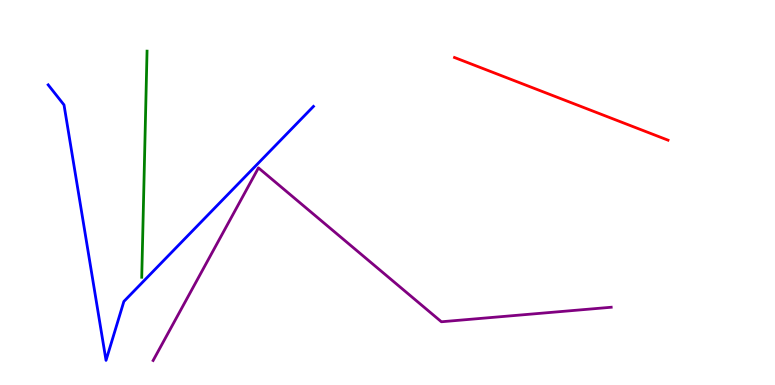[{'lines': ['blue', 'red'], 'intersections': []}, {'lines': ['green', 'red'], 'intersections': []}, {'lines': ['purple', 'red'], 'intersections': []}, {'lines': ['blue', 'green'], 'intersections': []}, {'lines': ['blue', 'purple'], 'intersections': []}, {'lines': ['green', 'purple'], 'intersections': []}]